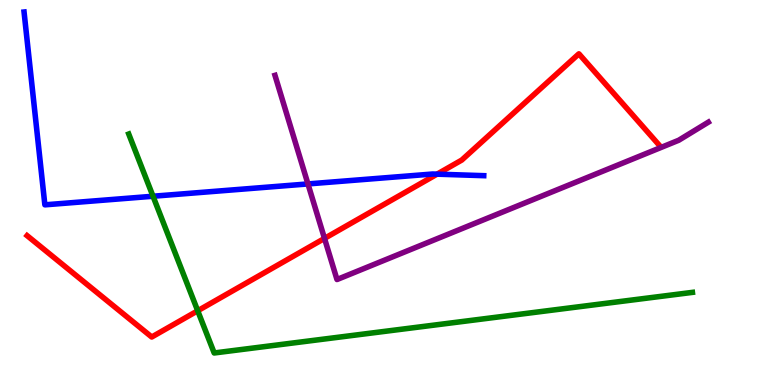[{'lines': ['blue', 'red'], 'intersections': [{'x': 5.64, 'y': 5.48}]}, {'lines': ['green', 'red'], 'intersections': [{'x': 2.55, 'y': 1.93}]}, {'lines': ['purple', 'red'], 'intersections': [{'x': 4.19, 'y': 3.81}]}, {'lines': ['blue', 'green'], 'intersections': [{'x': 1.97, 'y': 4.9}]}, {'lines': ['blue', 'purple'], 'intersections': [{'x': 3.97, 'y': 5.22}]}, {'lines': ['green', 'purple'], 'intersections': []}]